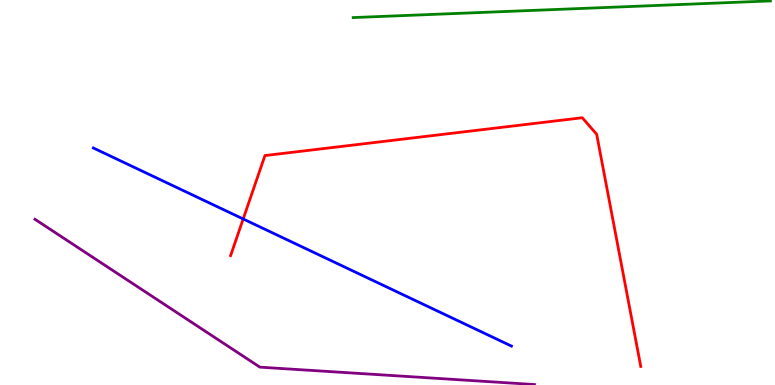[{'lines': ['blue', 'red'], 'intersections': [{'x': 3.14, 'y': 4.31}]}, {'lines': ['green', 'red'], 'intersections': []}, {'lines': ['purple', 'red'], 'intersections': []}, {'lines': ['blue', 'green'], 'intersections': []}, {'lines': ['blue', 'purple'], 'intersections': []}, {'lines': ['green', 'purple'], 'intersections': []}]